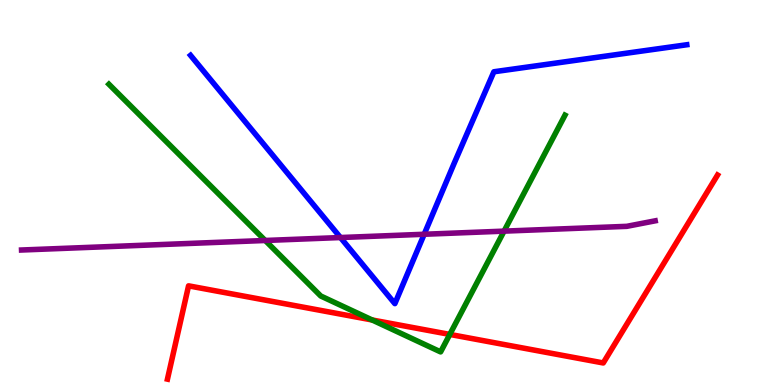[{'lines': ['blue', 'red'], 'intersections': []}, {'lines': ['green', 'red'], 'intersections': [{'x': 4.8, 'y': 1.69}, {'x': 5.8, 'y': 1.31}]}, {'lines': ['purple', 'red'], 'intersections': []}, {'lines': ['blue', 'green'], 'intersections': []}, {'lines': ['blue', 'purple'], 'intersections': [{'x': 4.39, 'y': 3.83}, {'x': 5.47, 'y': 3.92}]}, {'lines': ['green', 'purple'], 'intersections': [{'x': 3.42, 'y': 3.75}, {'x': 6.5, 'y': 4.0}]}]